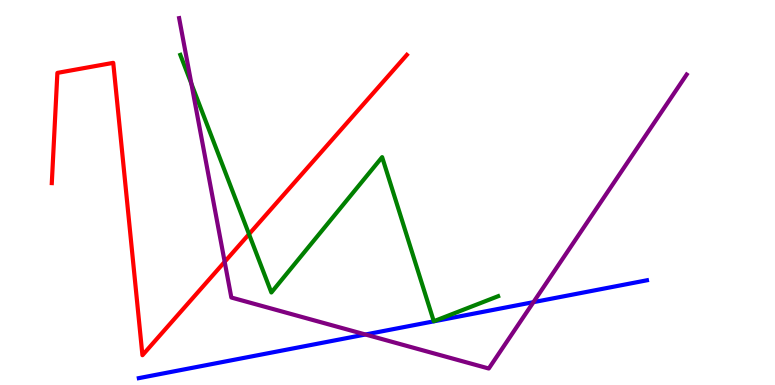[{'lines': ['blue', 'red'], 'intersections': []}, {'lines': ['green', 'red'], 'intersections': [{'x': 3.21, 'y': 3.92}]}, {'lines': ['purple', 'red'], 'intersections': [{'x': 2.9, 'y': 3.2}]}, {'lines': ['blue', 'green'], 'intersections': []}, {'lines': ['blue', 'purple'], 'intersections': [{'x': 4.72, 'y': 1.31}, {'x': 6.88, 'y': 2.15}]}, {'lines': ['green', 'purple'], 'intersections': [{'x': 2.47, 'y': 7.82}]}]